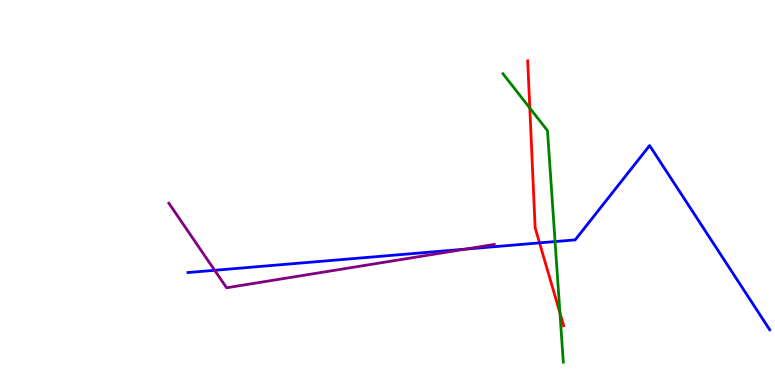[{'lines': ['blue', 'red'], 'intersections': [{'x': 6.96, 'y': 3.69}]}, {'lines': ['green', 'red'], 'intersections': [{'x': 6.84, 'y': 7.19}, {'x': 7.23, 'y': 1.87}]}, {'lines': ['purple', 'red'], 'intersections': []}, {'lines': ['blue', 'green'], 'intersections': [{'x': 7.16, 'y': 3.73}]}, {'lines': ['blue', 'purple'], 'intersections': [{'x': 2.77, 'y': 2.98}, {'x': 6.0, 'y': 3.53}]}, {'lines': ['green', 'purple'], 'intersections': []}]